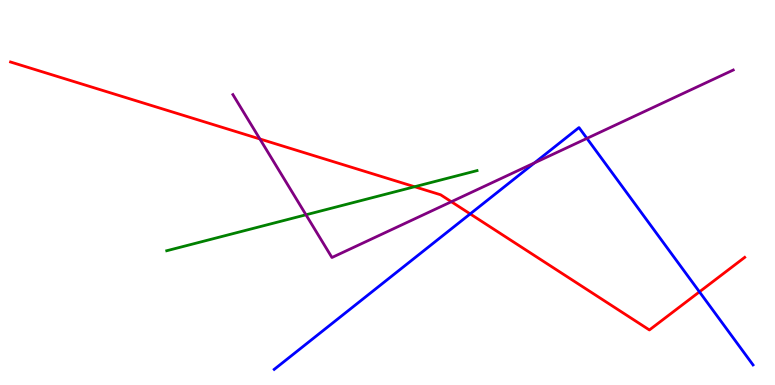[{'lines': ['blue', 'red'], 'intersections': [{'x': 6.07, 'y': 4.44}, {'x': 9.03, 'y': 2.42}]}, {'lines': ['green', 'red'], 'intersections': [{'x': 5.35, 'y': 5.15}]}, {'lines': ['purple', 'red'], 'intersections': [{'x': 3.35, 'y': 6.39}, {'x': 5.82, 'y': 4.76}]}, {'lines': ['blue', 'green'], 'intersections': []}, {'lines': ['blue', 'purple'], 'intersections': [{'x': 6.9, 'y': 5.77}, {'x': 7.57, 'y': 6.41}]}, {'lines': ['green', 'purple'], 'intersections': [{'x': 3.95, 'y': 4.42}]}]